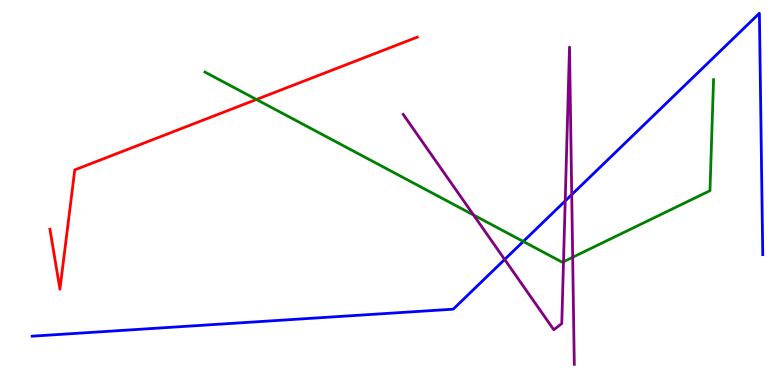[{'lines': ['blue', 'red'], 'intersections': []}, {'lines': ['green', 'red'], 'intersections': [{'x': 3.31, 'y': 7.42}]}, {'lines': ['purple', 'red'], 'intersections': []}, {'lines': ['blue', 'green'], 'intersections': [{'x': 6.75, 'y': 3.73}]}, {'lines': ['blue', 'purple'], 'intersections': [{'x': 6.51, 'y': 3.26}, {'x': 7.29, 'y': 4.78}, {'x': 7.38, 'y': 4.94}]}, {'lines': ['green', 'purple'], 'intersections': [{'x': 6.11, 'y': 4.42}, {'x': 7.27, 'y': 3.2}, {'x': 7.39, 'y': 3.32}]}]